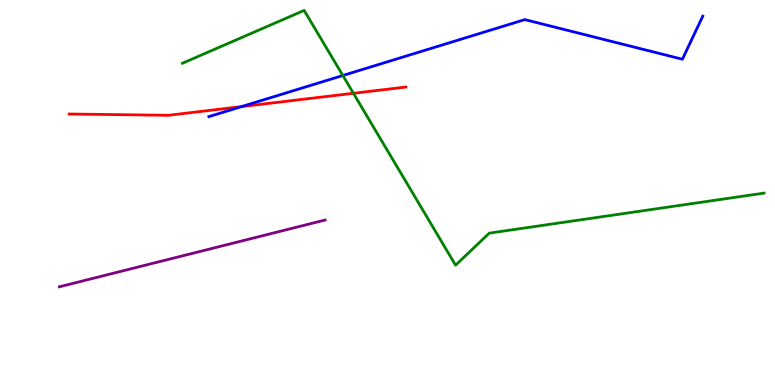[{'lines': ['blue', 'red'], 'intersections': [{'x': 3.12, 'y': 7.23}]}, {'lines': ['green', 'red'], 'intersections': [{'x': 4.56, 'y': 7.58}]}, {'lines': ['purple', 'red'], 'intersections': []}, {'lines': ['blue', 'green'], 'intersections': [{'x': 4.42, 'y': 8.04}]}, {'lines': ['blue', 'purple'], 'intersections': []}, {'lines': ['green', 'purple'], 'intersections': []}]